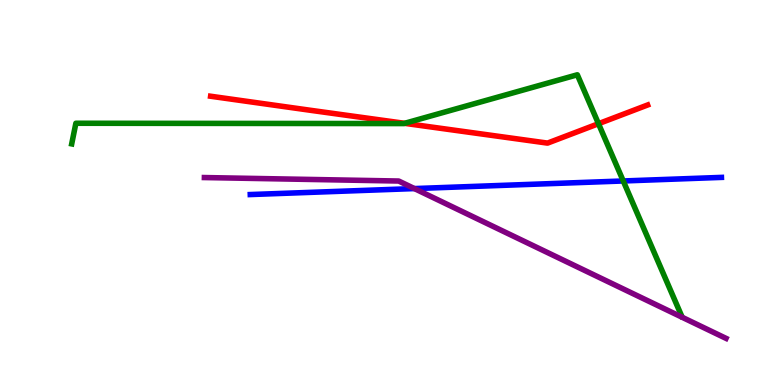[{'lines': ['blue', 'red'], 'intersections': []}, {'lines': ['green', 'red'], 'intersections': [{'x': 5.22, 'y': 6.8}, {'x': 7.72, 'y': 6.79}]}, {'lines': ['purple', 'red'], 'intersections': []}, {'lines': ['blue', 'green'], 'intersections': [{'x': 8.04, 'y': 5.3}]}, {'lines': ['blue', 'purple'], 'intersections': [{'x': 5.35, 'y': 5.1}]}, {'lines': ['green', 'purple'], 'intersections': []}]